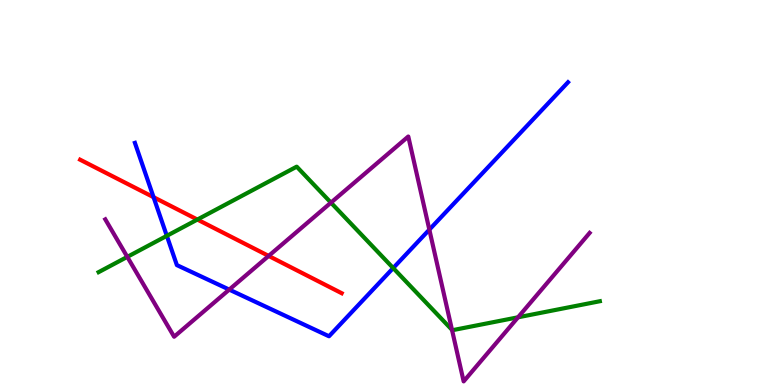[{'lines': ['blue', 'red'], 'intersections': [{'x': 1.98, 'y': 4.88}]}, {'lines': ['green', 'red'], 'intersections': [{'x': 2.55, 'y': 4.3}]}, {'lines': ['purple', 'red'], 'intersections': [{'x': 3.47, 'y': 3.35}]}, {'lines': ['blue', 'green'], 'intersections': [{'x': 2.15, 'y': 3.87}, {'x': 5.07, 'y': 3.04}]}, {'lines': ['blue', 'purple'], 'intersections': [{'x': 2.96, 'y': 2.48}, {'x': 5.54, 'y': 4.04}]}, {'lines': ['green', 'purple'], 'intersections': [{'x': 1.64, 'y': 3.33}, {'x': 4.27, 'y': 4.74}, {'x': 5.83, 'y': 1.43}, {'x': 6.68, 'y': 1.76}]}]